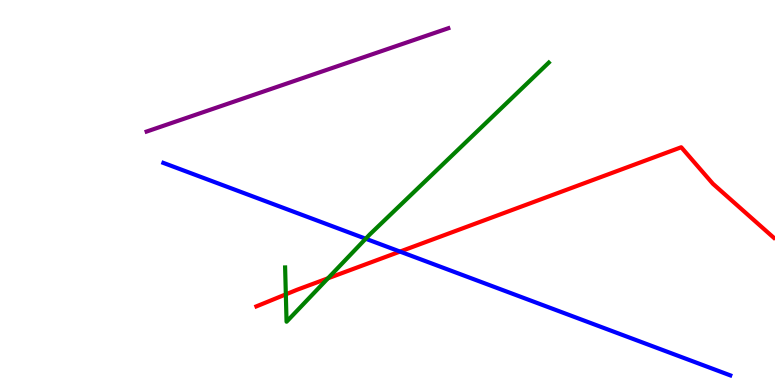[{'lines': ['blue', 'red'], 'intersections': [{'x': 5.16, 'y': 3.47}]}, {'lines': ['green', 'red'], 'intersections': [{'x': 3.69, 'y': 2.35}, {'x': 4.23, 'y': 2.77}]}, {'lines': ['purple', 'red'], 'intersections': []}, {'lines': ['blue', 'green'], 'intersections': [{'x': 4.72, 'y': 3.8}]}, {'lines': ['blue', 'purple'], 'intersections': []}, {'lines': ['green', 'purple'], 'intersections': []}]